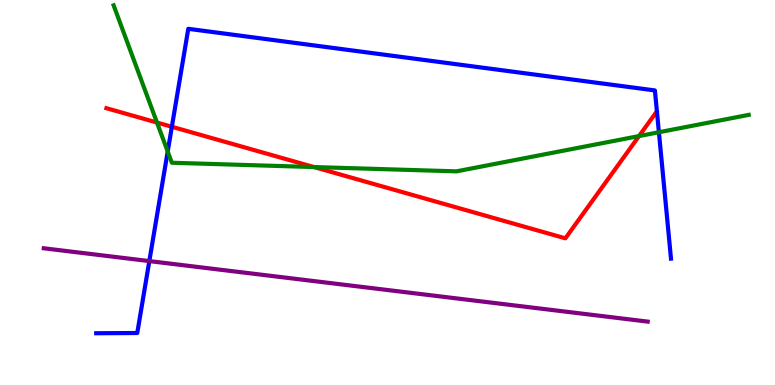[{'lines': ['blue', 'red'], 'intersections': [{'x': 2.22, 'y': 6.71}]}, {'lines': ['green', 'red'], 'intersections': [{'x': 2.03, 'y': 6.82}, {'x': 4.05, 'y': 5.66}, {'x': 8.25, 'y': 6.47}]}, {'lines': ['purple', 'red'], 'intersections': []}, {'lines': ['blue', 'green'], 'intersections': [{'x': 2.16, 'y': 6.06}, {'x': 8.5, 'y': 6.57}]}, {'lines': ['blue', 'purple'], 'intersections': [{'x': 1.93, 'y': 3.22}]}, {'lines': ['green', 'purple'], 'intersections': []}]